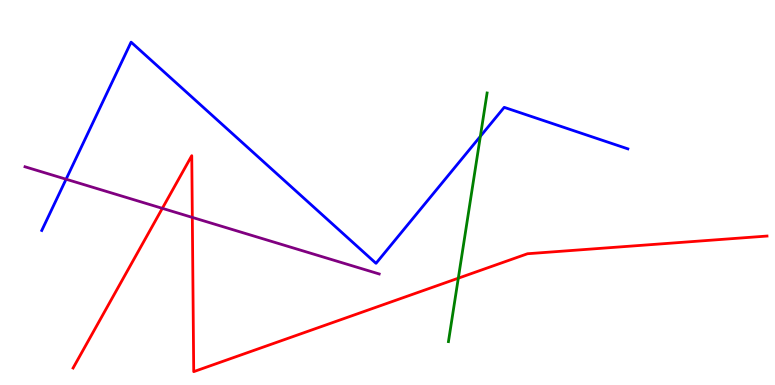[{'lines': ['blue', 'red'], 'intersections': []}, {'lines': ['green', 'red'], 'intersections': [{'x': 5.91, 'y': 2.77}]}, {'lines': ['purple', 'red'], 'intersections': [{'x': 2.09, 'y': 4.59}, {'x': 2.48, 'y': 4.35}]}, {'lines': ['blue', 'green'], 'intersections': [{'x': 6.2, 'y': 6.46}]}, {'lines': ['blue', 'purple'], 'intersections': [{'x': 0.853, 'y': 5.35}]}, {'lines': ['green', 'purple'], 'intersections': []}]